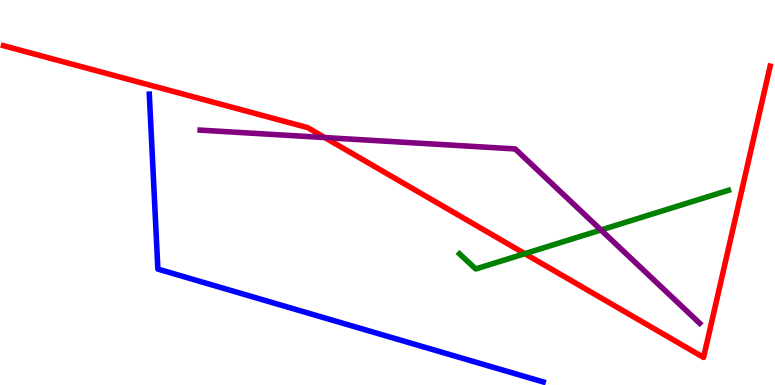[{'lines': ['blue', 'red'], 'intersections': []}, {'lines': ['green', 'red'], 'intersections': [{'x': 6.77, 'y': 3.41}]}, {'lines': ['purple', 'red'], 'intersections': [{'x': 4.19, 'y': 6.43}]}, {'lines': ['blue', 'green'], 'intersections': []}, {'lines': ['blue', 'purple'], 'intersections': []}, {'lines': ['green', 'purple'], 'intersections': [{'x': 7.75, 'y': 4.03}]}]